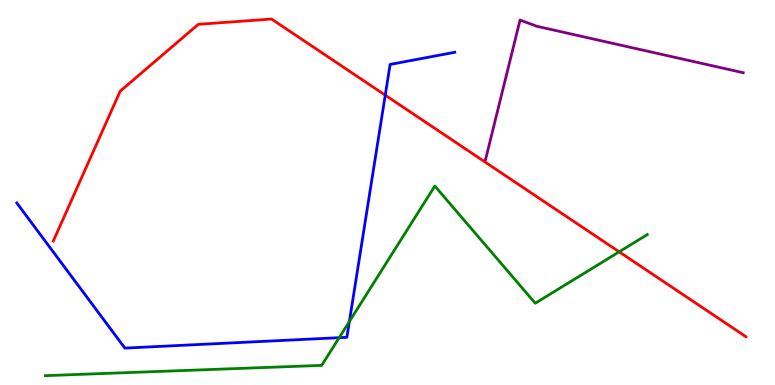[{'lines': ['blue', 'red'], 'intersections': [{'x': 4.97, 'y': 7.53}]}, {'lines': ['green', 'red'], 'intersections': [{'x': 7.99, 'y': 3.46}]}, {'lines': ['purple', 'red'], 'intersections': []}, {'lines': ['blue', 'green'], 'intersections': [{'x': 4.38, 'y': 1.23}, {'x': 4.51, 'y': 1.65}]}, {'lines': ['blue', 'purple'], 'intersections': []}, {'lines': ['green', 'purple'], 'intersections': []}]